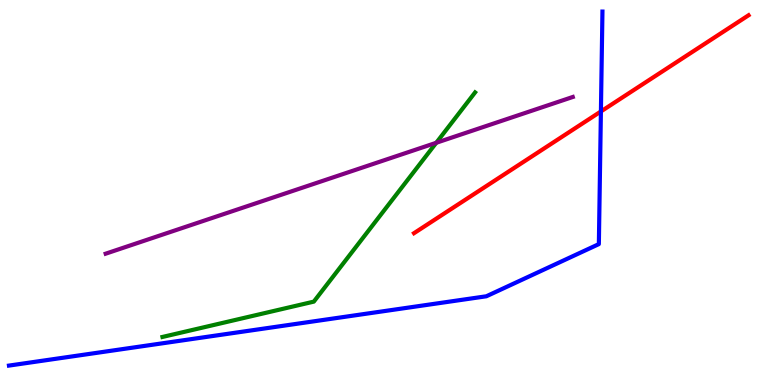[{'lines': ['blue', 'red'], 'intersections': [{'x': 7.75, 'y': 7.11}]}, {'lines': ['green', 'red'], 'intersections': []}, {'lines': ['purple', 'red'], 'intersections': []}, {'lines': ['blue', 'green'], 'intersections': []}, {'lines': ['blue', 'purple'], 'intersections': []}, {'lines': ['green', 'purple'], 'intersections': [{'x': 5.63, 'y': 6.29}]}]